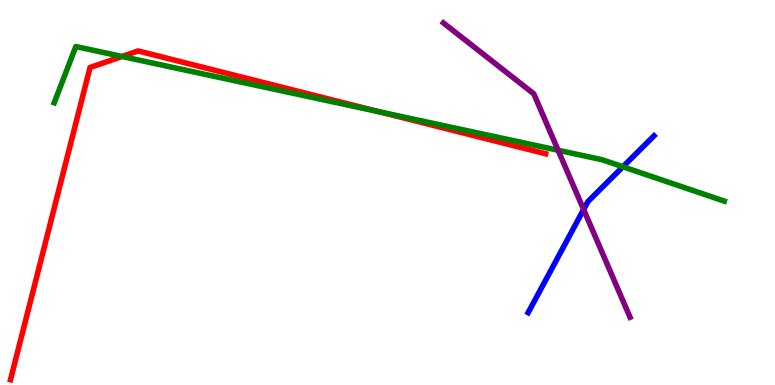[{'lines': ['blue', 'red'], 'intersections': []}, {'lines': ['green', 'red'], 'intersections': [{'x': 1.57, 'y': 8.53}, {'x': 4.9, 'y': 7.09}]}, {'lines': ['purple', 'red'], 'intersections': []}, {'lines': ['blue', 'green'], 'intersections': [{'x': 8.04, 'y': 5.67}]}, {'lines': ['blue', 'purple'], 'intersections': [{'x': 7.53, 'y': 4.56}]}, {'lines': ['green', 'purple'], 'intersections': [{'x': 7.2, 'y': 6.1}]}]